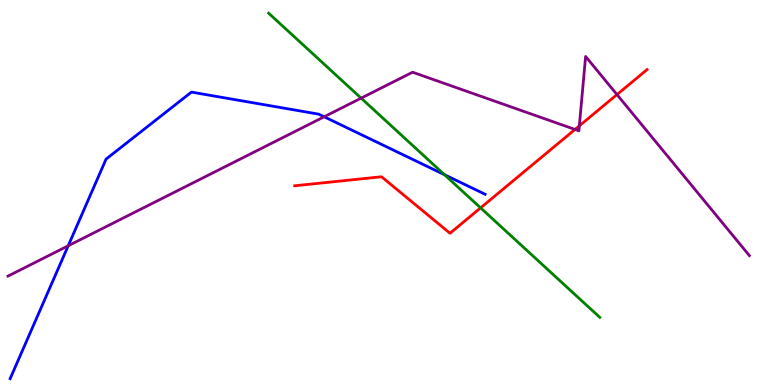[{'lines': ['blue', 'red'], 'intersections': []}, {'lines': ['green', 'red'], 'intersections': [{'x': 6.2, 'y': 4.6}]}, {'lines': ['purple', 'red'], 'intersections': [{'x': 7.42, 'y': 6.64}, {'x': 7.48, 'y': 6.73}, {'x': 7.96, 'y': 7.54}]}, {'lines': ['blue', 'green'], 'intersections': [{'x': 5.74, 'y': 5.46}]}, {'lines': ['blue', 'purple'], 'intersections': [{'x': 0.88, 'y': 3.62}, {'x': 4.18, 'y': 6.97}]}, {'lines': ['green', 'purple'], 'intersections': [{'x': 4.66, 'y': 7.45}]}]